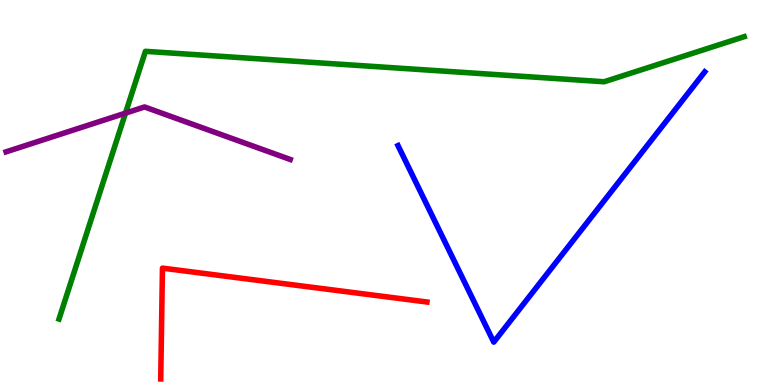[{'lines': ['blue', 'red'], 'intersections': []}, {'lines': ['green', 'red'], 'intersections': []}, {'lines': ['purple', 'red'], 'intersections': []}, {'lines': ['blue', 'green'], 'intersections': []}, {'lines': ['blue', 'purple'], 'intersections': []}, {'lines': ['green', 'purple'], 'intersections': [{'x': 1.62, 'y': 7.06}]}]